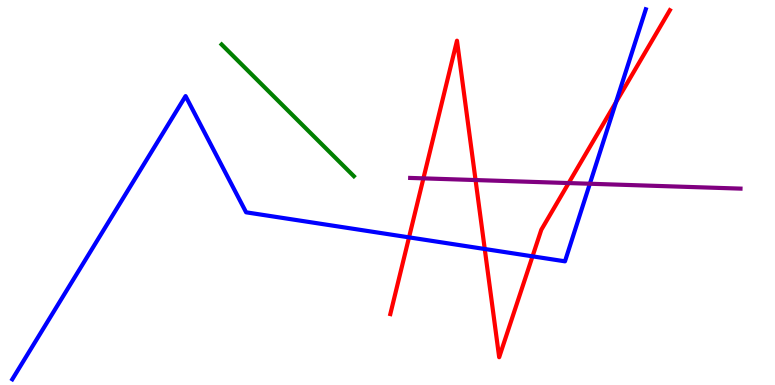[{'lines': ['blue', 'red'], 'intersections': [{'x': 5.28, 'y': 3.83}, {'x': 6.25, 'y': 3.53}, {'x': 6.87, 'y': 3.34}, {'x': 7.95, 'y': 7.35}]}, {'lines': ['green', 'red'], 'intersections': []}, {'lines': ['purple', 'red'], 'intersections': [{'x': 5.46, 'y': 5.37}, {'x': 6.14, 'y': 5.32}, {'x': 7.34, 'y': 5.25}]}, {'lines': ['blue', 'green'], 'intersections': []}, {'lines': ['blue', 'purple'], 'intersections': [{'x': 7.61, 'y': 5.23}]}, {'lines': ['green', 'purple'], 'intersections': []}]